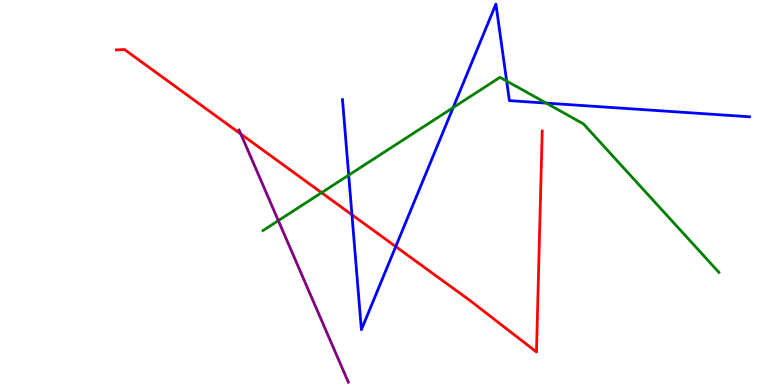[{'lines': ['blue', 'red'], 'intersections': [{'x': 4.54, 'y': 4.42}, {'x': 5.11, 'y': 3.6}]}, {'lines': ['green', 'red'], 'intersections': [{'x': 4.15, 'y': 5.0}]}, {'lines': ['purple', 'red'], 'intersections': [{'x': 3.11, 'y': 6.52}]}, {'lines': ['blue', 'green'], 'intersections': [{'x': 4.5, 'y': 5.45}, {'x': 5.85, 'y': 7.2}, {'x': 6.54, 'y': 7.9}, {'x': 7.05, 'y': 7.32}]}, {'lines': ['blue', 'purple'], 'intersections': []}, {'lines': ['green', 'purple'], 'intersections': [{'x': 3.59, 'y': 4.27}]}]